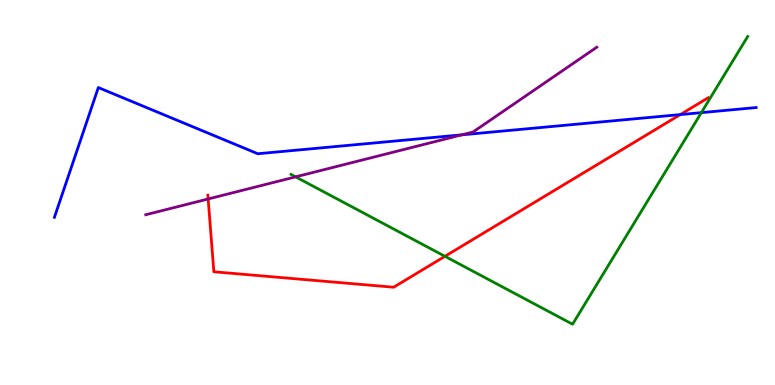[{'lines': ['blue', 'red'], 'intersections': [{'x': 8.78, 'y': 7.02}]}, {'lines': ['green', 'red'], 'intersections': [{'x': 5.74, 'y': 3.34}]}, {'lines': ['purple', 'red'], 'intersections': [{'x': 2.69, 'y': 4.83}]}, {'lines': ['blue', 'green'], 'intersections': [{'x': 9.05, 'y': 7.07}]}, {'lines': ['blue', 'purple'], 'intersections': [{'x': 5.96, 'y': 6.5}]}, {'lines': ['green', 'purple'], 'intersections': [{'x': 3.81, 'y': 5.41}]}]